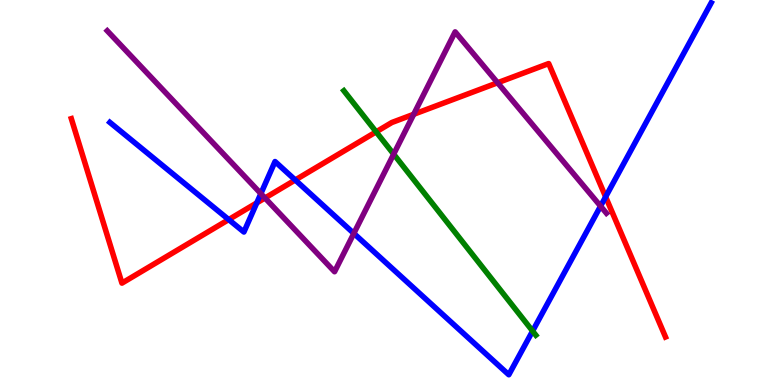[{'lines': ['blue', 'red'], 'intersections': [{'x': 2.95, 'y': 4.3}, {'x': 3.31, 'y': 4.73}, {'x': 3.81, 'y': 5.32}, {'x': 7.81, 'y': 4.89}]}, {'lines': ['green', 'red'], 'intersections': [{'x': 4.85, 'y': 6.58}]}, {'lines': ['purple', 'red'], 'intersections': [{'x': 3.42, 'y': 4.86}, {'x': 5.34, 'y': 7.03}, {'x': 6.42, 'y': 7.85}]}, {'lines': ['blue', 'green'], 'intersections': [{'x': 6.87, 'y': 1.4}]}, {'lines': ['blue', 'purple'], 'intersections': [{'x': 3.37, 'y': 4.97}, {'x': 4.57, 'y': 3.94}, {'x': 7.75, 'y': 4.65}]}, {'lines': ['green', 'purple'], 'intersections': [{'x': 5.08, 'y': 6.0}]}]